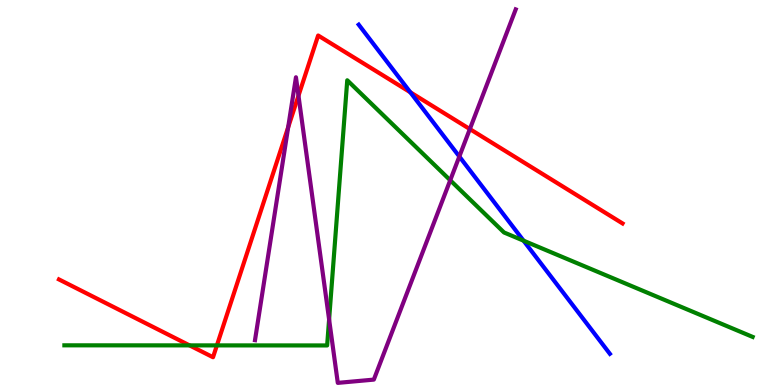[{'lines': ['blue', 'red'], 'intersections': [{'x': 5.29, 'y': 7.6}]}, {'lines': ['green', 'red'], 'intersections': [{'x': 2.45, 'y': 1.03}, {'x': 2.8, 'y': 1.03}]}, {'lines': ['purple', 'red'], 'intersections': [{'x': 3.72, 'y': 6.69}, {'x': 3.85, 'y': 7.51}, {'x': 6.06, 'y': 6.65}]}, {'lines': ['blue', 'green'], 'intersections': [{'x': 6.76, 'y': 3.75}]}, {'lines': ['blue', 'purple'], 'intersections': [{'x': 5.93, 'y': 5.93}]}, {'lines': ['green', 'purple'], 'intersections': [{'x': 4.25, 'y': 1.7}, {'x': 5.81, 'y': 5.32}]}]